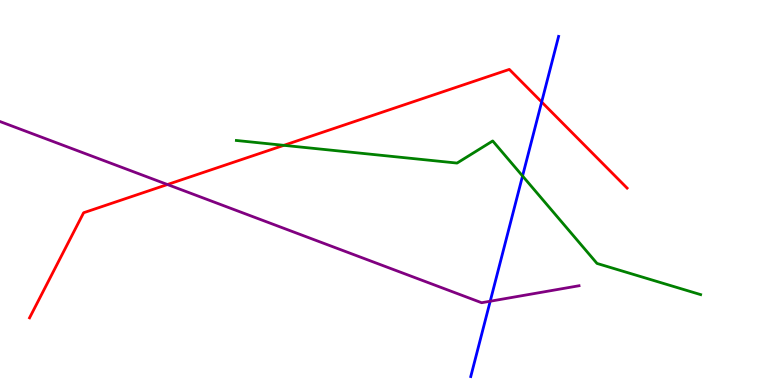[{'lines': ['blue', 'red'], 'intersections': [{'x': 6.99, 'y': 7.35}]}, {'lines': ['green', 'red'], 'intersections': [{'x': 3.66, 'y': 6.23}]}, {'lines': ['purple', 'red'], 'intersections': [{'x': 2.16, 'y': 5.21}]}, {'lines': ['blue', 'green'], 'intersections': [{'x': 6.74, 'y': 5.43}]}, {'lines': ['blue', 'purple'], 'intersections': [{'x': 6.33, 'y': 2.18}]}, {'lines': ['green', 'purple'], 'intersections': []}]